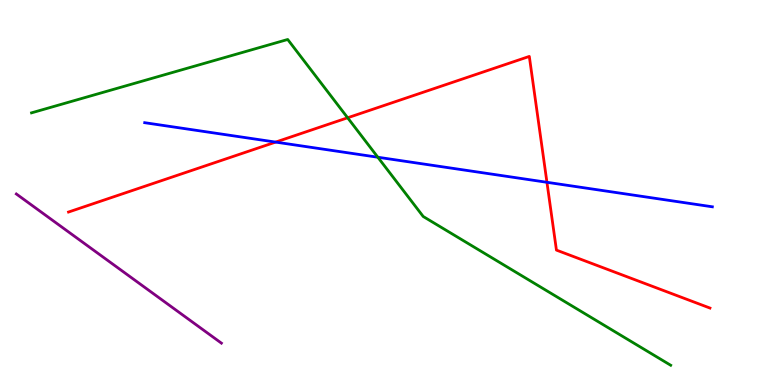[{'lines': ['blue', 'red'], 'intersections': [{'x': 3.56, 'y': 6.31}, {'x': 7.06, 'y': 5.27}]}, {'lines': ['green', 'red'], 'intersections': [{'x': 4.49, 'y': 6.94}]}, {'lines': ['purple', 'red'], 'intersections': []}, {'lines': ['blue', 'green'], 'intersections': [{'x': 4.88, 'y': 5.92}]}, {'lines': ['blue', 'purple'], 'intersections': []}, {'lines': ['green', 'purple'], 'intersections': []}]